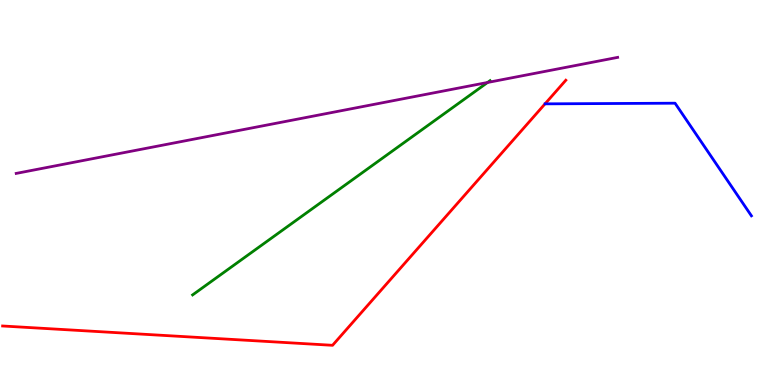[{'lines': ['blue', 'red'], 'intersections': []}, {'lines': ['green', 'red'], 'intersections': []}, {'lines': ['purple', 'red'], 'intersections': []}, {'lines': ['blue', 'green'], 'intersections': []}, {'lines': ['blue', 'purple'], 'intersections': []}, {'lines': ['green', 'purple'], 'intersections': [{'x': 6.29, 'y': 7.86}]}]